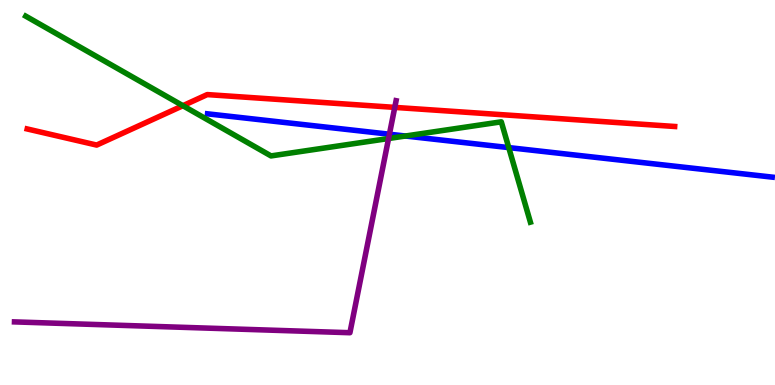[{'lines': ['blue', 'red'], 'intersections': []}, {'lines': ['green', 'red'], 'intersections': [{'x': 2.36, 'y': 7.25}]}, {'lines': ['purple', 'red'], 'intersections': [{'x': 5.09, 'y': 7.21}]}, {'lines': ['blue', 'green'], 'intersections': [{'x': 5.23, 'y': 6.47}, {'x': 6.56, 'y': 6.17}]}, {'lines': ['blue', 'purple'], 'intersections': [{'x': 5.02, 'y': 6.51}]}, {'lines': ['green', 'purple'], 'intersections': [{'x': 5.01, 'y': 6.4}]}]